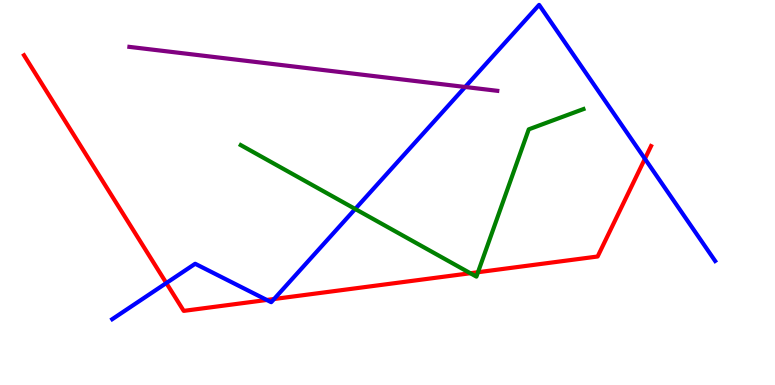[{'lines': ['blue', 'red'], 'intersections': [{'x': 2.15, 'y': 2.65}, {'x': 3.44, 'y': 2.21}, {'x': 3.54, 'y': 2.23}, {'x': 8.32, 'y': 5.88}]}, {'lines': ['green', 'red'], 'intersections': [{'x': 6.07, 'y': 2.9}, {'x': 6.17, 'y': 2.93}]}, {'lines': ['purple', 'red'], 'intersections': []}, {'lines': ['blue', 'green'], 'intersections': [{'x': 4.58, 'y': 4.57}]}, {'lines': ['blue', 'purple'], 'intersections': [{'x': 6.0, 'y': 7.74}]}, {'lines': ['green', 'purple'], 'intersections': []}]